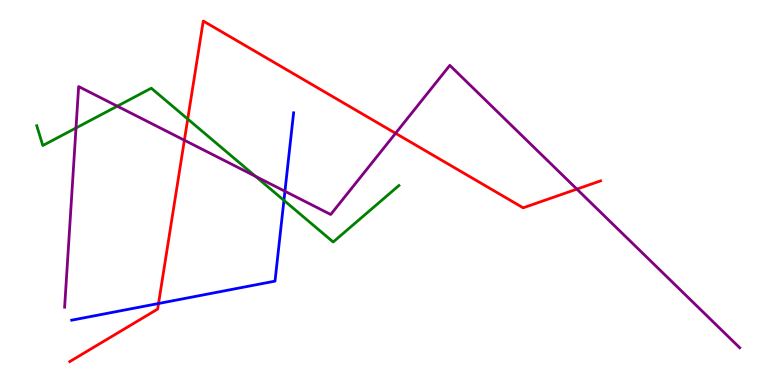[{'lines': ['blue', 'red'], 'intersections': [{'x': 2.05, 'y': 2.12}]}, {'lines': ['green', 'red'], 'intersections': [{'x': 2.42, 'y': 6.91}]}, {'lines': ['purple', 'red'], 'intersections': [{'x': 2.38, 'y': 6.36}, {'x': 5.1, 'y': 6.54}, {'x': 7.44, 'y': 5.09}]}, {'lines': ['blue', 'green'], 'intersections': [{'x': 3.66, 'y': 4.8}]}, {'lines': ['blue', 'purple'], 'intersections': [{'x': 3.68, 'y': 5.03}]}, {'lines': ['green', 'purple'], 'intersections': [{'x': 0.981, 'y': 6.68}, {'x': 1.51, 'y': 7.24}, {'x': 3.3, 'y': 5.42}]}]